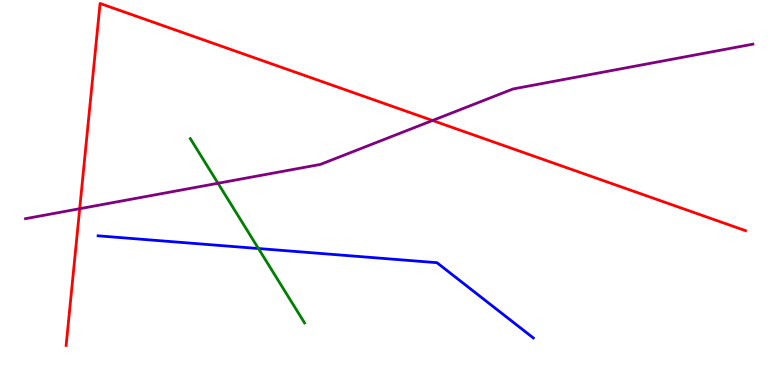[{'lines': ['blue', 'red'], 'intersections': []}, {'lines': ['green', 'red'], 'intersections': []}, {'lines': ['purple', 'red'], 'intersections': [{'x': 1.03, 'y': 4.58}, {'x': 5.58, 'y': 6.87}]}, {'lines': ['blue', 'green'], 'intersections': [{'x': 3.33, 'y': 3.54}]}, {'lines': ['blue', 'purple'], 'intersections': []}, {'lines': ['green', 'purple'], 'intersections': [{'x': 2.81, 'y': 5.24}]}]